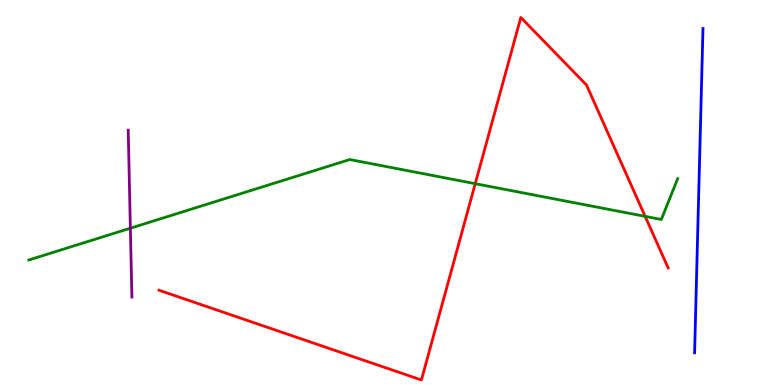[{'lines': ['blue', 'red'], 'intersections': []}, {'lines': ['green', 'red'], 'intersections': [{'x': 6.13, 'y': 5.23}, {'x': 8.32, 'y': 4.38}]}, {'lines': ['purple', 'red'], 'intersections': []}, {'lines': ['blue', 'green'], 'intersections': []}, {'lines': ['blue', 'purple'], 'intersections': []}, {'lines': ['green', 'purple'], 'intersections': [{'x': 1.68, 'y': 4.07}]}]